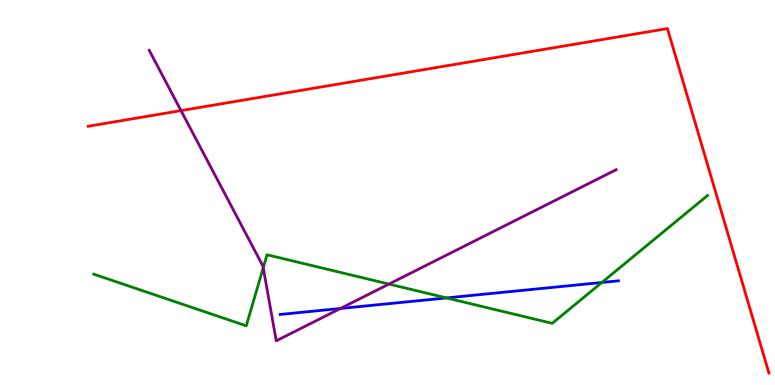[{'lines': ['blue', 'red'], 'intersections': []}, {'lines': ['green', 'red'], 'intersections': []}, {'lines': ['purple', 'red'], 'intersections': [{'x': 2.34, 'y': 7.13}]}, {'lines': ['blue', 'green'], 'intersections': [{'x': 5.76, 'y': 2.26}, {'x': 7.77, 'y': 2.66}]}, {'lines': ['blue', 'purple'], 'intersections': [{'x': 4.39, 'y': 1.99}]}, {'lines': ['green', 'purple'], 'intersections': [{'x': 3.4, 'y': 3.05}, {'x': 5.02, 'y': 2.62}]}]